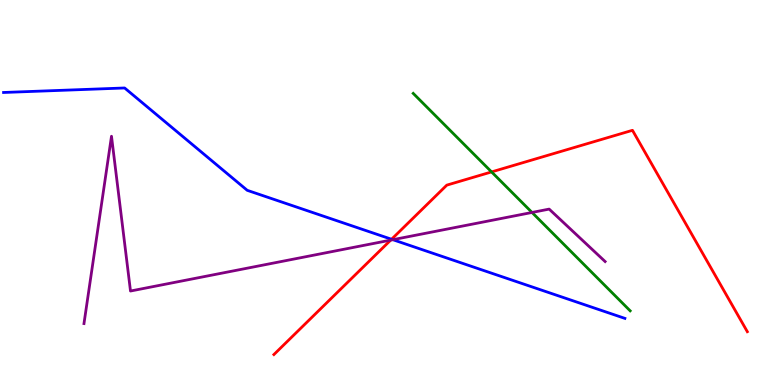[{'lines': ['blue', 'red'], 'intersections': [{'x': 5.05, 'y': 3.79}]}, {'lines': ['green', 'red'], 'intersections': [{'x': 6.34, 'y': 5.53}]}, {'lines': ['purple', 'red'], 'intersections': [{'x': 5.04, 'y': 3.76}]}, {'lines': ['blue', 'green'], 'intersections': []}, {'lines': ['blue', 'purple'], 'intersections': [{'x': 5.07, 'y': 3.77}]}, {'lines': ['green', 'purple'], 'intersections': [{'x': 6.86, 'y': 4.48}]}]